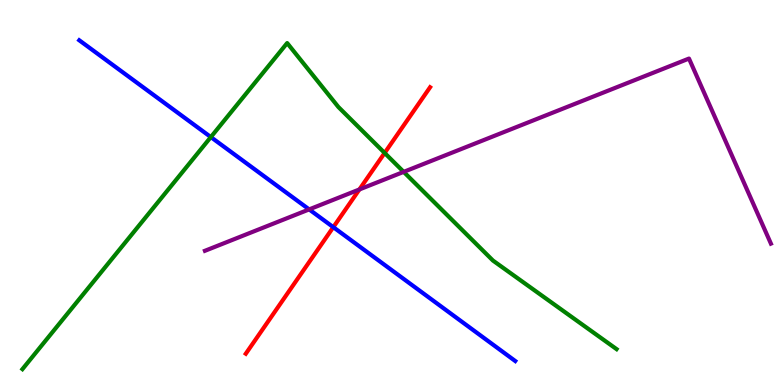[{'lines': ['blue', 'red'], 'intersections': [{'x': 4.3, 'y': 4.1}]}, {'lines': ['green', 'red'], 'intersections': [{'x': 4.96, 'y': 6.03}]}, {'lines': ['purple', 'red'], 'intersections': [{'x': 4.64, 'y': 5.08}]}, {'lines': ['blue', 'green'], 'intersections': [{'x': 2.72, 'y': 6.44}]}, {'lines': ['blue', 'purple'], 'intersections': [{'x': 3.99, 'y': 4.56}]}, {'lines': ['green', 'purple'], 'intersections': [{'x': 5.21, 'y': 5.54}]}]